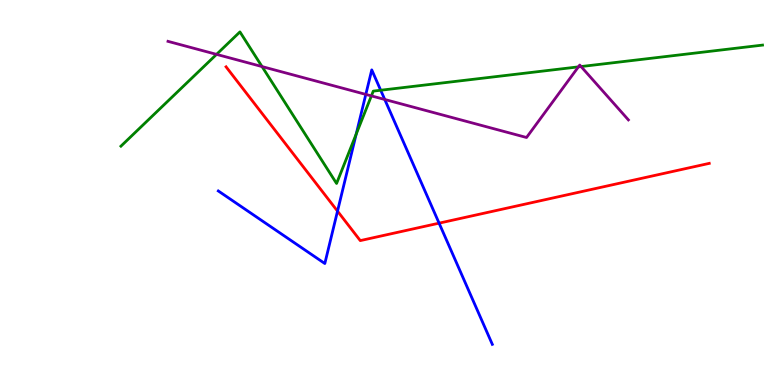[{'lines': ['blue', 'red'], 'intersections': [{'x': 4.36, 'y': 4.52}, {'x': 5.67, 'y': 4.2}]}, {'lines': ['green', 'red'], 'intersections': []}, {'lines': ['purple', 'red'], 'intersections': []}, {'lines': ['blue', 'green'], 'intersections': [{'x': 4.6, 'y': 6.52}, {'x': 4.91, 'y': 7.66}]}, {'lines': ['blue', 'purple'], 'intersections': [{'x': 4.72, 'y': 7.55}, {'x': 4.96, 'y': 7.42}]}, {'lines': ['green', 'purple'], 'intersections': [{'x': 2.79, 'y': 8.59}, {'x': 3.38, 'y': 8.27}, {'x': 4.79, 'y': 7.51}, {'x': 7.46, 'y': 8.26}, {'x': 7.5, 'y': 8.27}]}]